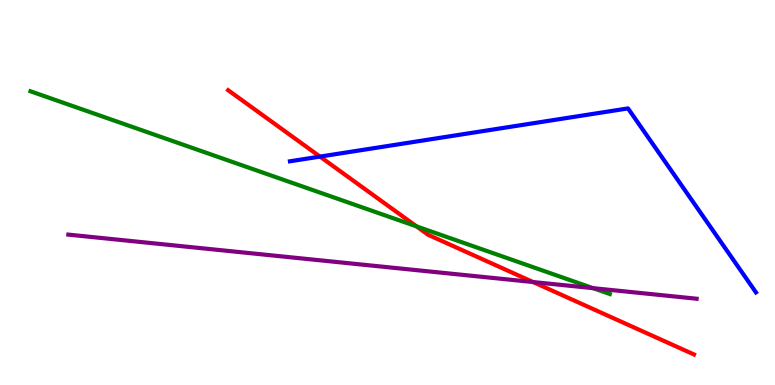[{'lines': ['blue', 'red'], 'intersections': [{'x': 4.13, 'y': 5.93}]}, {'lines': ['green', 'red'], 'intersections': [{'x': 5.37, 'y': 4.12}]}, {'lines': ['purple', 'red'], 'intersections': [{'x': 6.88, 'y': 2.67}]}, {'lines': ['blue', 'green'], 'intersections': []}, {'lines': ['blue', 'purple'], 'intersections': []}, {'lines': ['green', 'purple'], 'intersections': [{'x': 7.65, 'y': 2.52}]}]